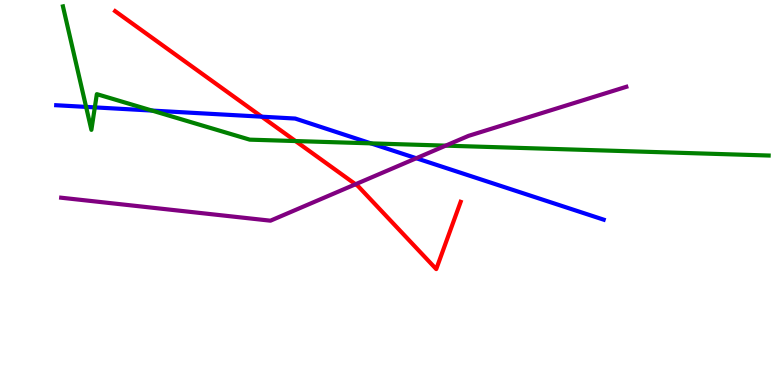[{'lines': ['blue', 'red'], 'intersections': [{'x': 3.38, 'y': 6.97}]}, {'lines': ['green', 'red'], 'intersections': [{'x': 3.81, 'y': 6.34}]}, {'lines': ['purple', 'red'], 'intersections': [{'x': 4.59, 'y': 5.21}]}, {'lines': ['blue', 'green'], 'intersections': [{'x': 1.11, 'y': 7.22}, {'x': 1.22, 'y': 7.21}, {'x': 1.96, 'y': 7.13}, {'x': 4.79, 'y': 6.28}]}, {'lines': ['blue', 'purple'], 'intersections': [{'x': 5.37, 'y': 5.89}]}, {'lines': ['green', 'purple'], 'intersections': [{'x': 5.75, 'y': 6.22}]}]